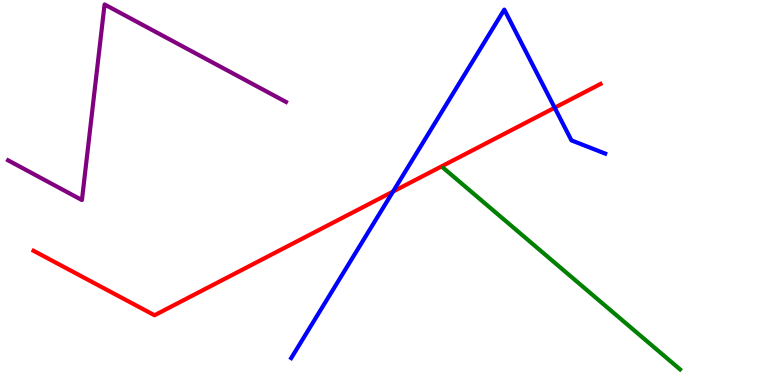[{'lines': ['blue', 'red'], 'intersections': [{'x': 5.07, 'y': 5.02}, {'x': 7.16, 'y': 7.2}]}, {'lines': ['green', 'red'], 'intersections': []}, {'lines': ['purple', 'red'], 'intersections': []}, {'lines': ['blue', 'green'], 'intersections': []}, {'lines': ['blue', 'purple'], 'intersections': []}, {'lines': ['green', 'purple'], 'intersections': []}]